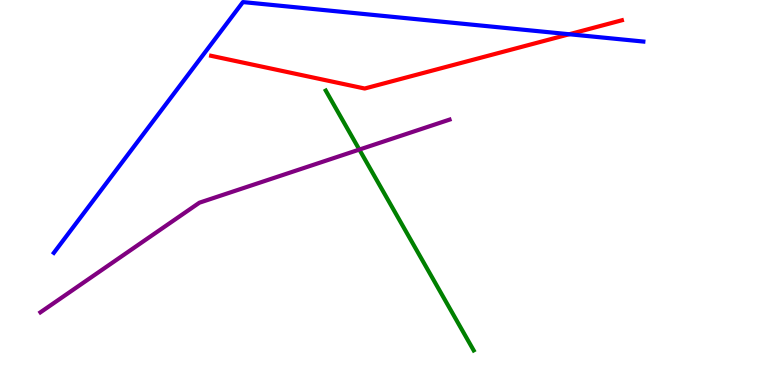[{'lines': ['blue', 'red'], 'intersections': [{'x': 7.34, 'y': 9.11}]}, {'lines': ['green', 'red'], 'intersections': []}, {'lines': ['purple', 'red'], 'intersections': []}, {'lines': ['blue', 'green'], 'intersections': []}, {'lines': ['blue', 'purple'], 'intersections': []}, {'lines': ['green', 'purple'], 'intersections': [{'x': 4.64, 'y': 6.11}]}]